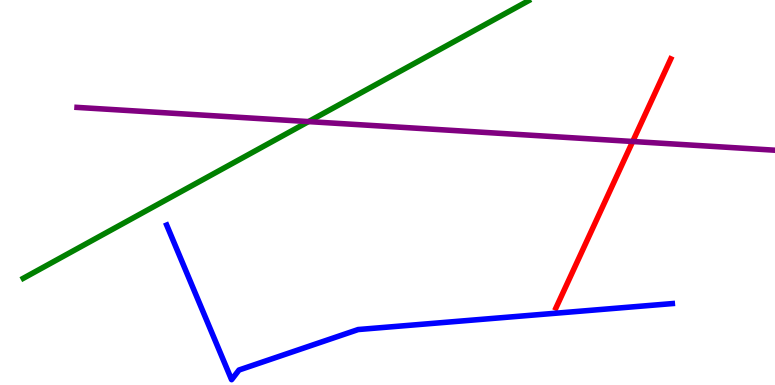[{'lines': ['blue', 'red'], 'intersections': []}, {'lines': ['green', 'red'], 'intersections': []}, {'lines': ['purple', 'red'], 'intersections': [{'x': 8.16, 'y': 6.32}]}, {'lines': ['blue', 'green'], 'intersections': []}, {'lines': ['blue', 'purple'], 'intersections': []}, {'lines': ['green', 'purple'], 'intersections': [{'x': 3.98, 'y': 6.84}]}]